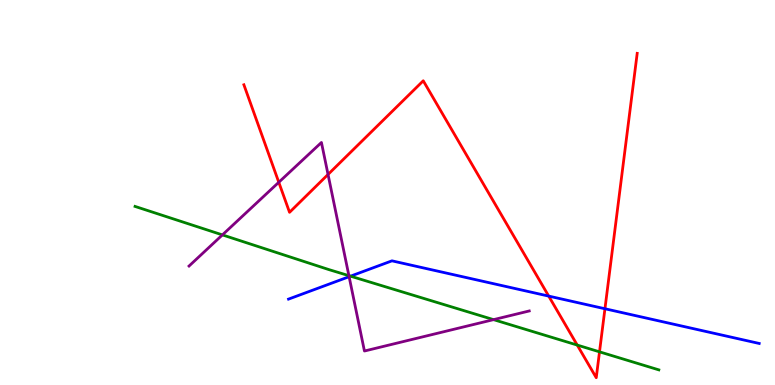[{'lines': ['blue', 'red'], 'intersections': [{'x': 7.08, 'y': 2.31}, {'x': 7.81, 'y': 1.98}]}, {'lines': ['green', 'red'], 'intersections': [{'x': 7.45, 'y': 1.04}, {'x': 7.74, 'y': 0.861}]}, {'lines': ['purple', 'red'], 'intersections': [{'x': 3.6, 'y': 5.27}, {'x': 4.23, 'y': 5.47}]}, {'lines': ['blue', 'green'], 'intersections': [{'x': 4.52, 'y': 2.83}]}, {'lines': ['blue', 'purple'], 'intersections': [{'x': 4.5, 'y': 2.81}]}, {'lines': ['green', 'purple'], 'intersections': [{'x': 2.87, 'y': 3.9}, {'x': 4.5, 'y': 2.84}, {'x': 6.37, 'y': 1.7}]}]